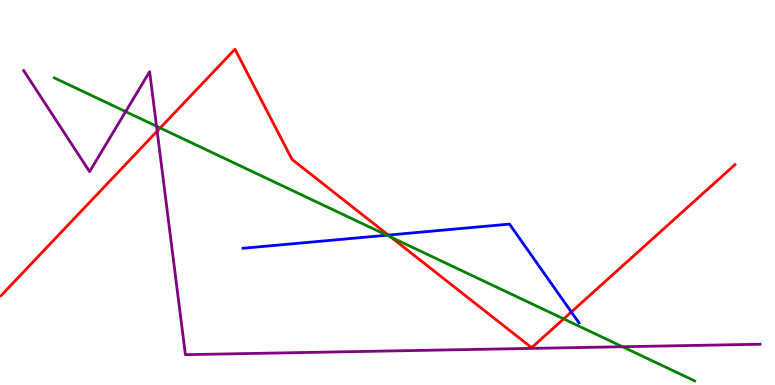[{'lines': ['blue', 'red'], 'intersections': [{'x': 5.01, 'y': 3.89}, {'x': 7.37, 'y': 1.9}]}, {'lines': ['green', 'red'], 'intersections': [{'x': 2.07, 'y': 6.68}, {'x': 5.05, 'y': 3.84}, {'x': 7.27, 'y': 1.72}]}, {'lines': ['purple', 'red'], 'intersections': [{'x': 2.03, 'y': 6.59}]}, {'lines': ['blue', 'green'], 'intersections': [{'x': 4.99, 'y': 3.89}]}, {'lines': ['blue', 'purple'], 'intersections': []}, {'lines': ['green', 'purple'], 'intersections': [{'x': 1.62, 'y': 7.1}, {'x': 2.02, 'y': 6.72}, {'x': 8.03, 'y': 0.994}]}]